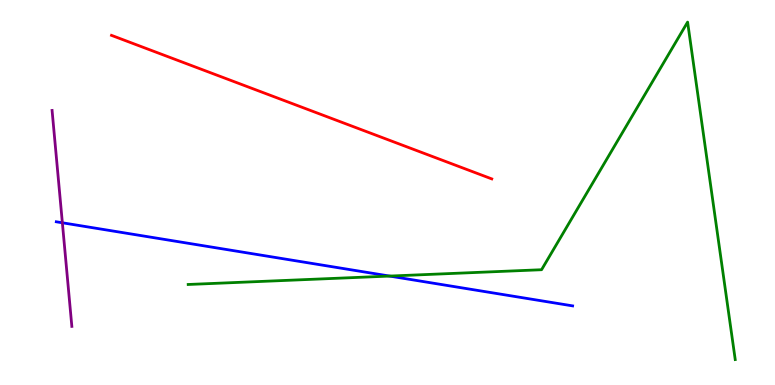[{'lines': ['blue', 'red'], 'intersections': []}, {'lines': ['green', 'red'], 'intersections': []}, {'lines': ['purple', 'red'], 'intersections': []}, {'lines': ['blue', 'green'], 'intersections': [{'x': 5.03, 'y': 2.83}]}, {'lines': ['blue', 'purple'], 'intersections': [{'x': 0.805, 'y': 4.21}]}, {'lines': ['green', 'purple'], 'intersections': []}]